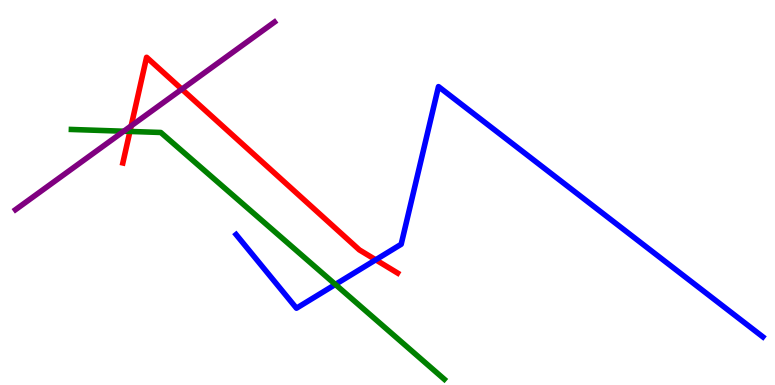[{'lines': ['blue', 'red'], 'intersections': [{'x': 4.85, 'y': 3.25}]}, {'lines': ['green', 'red'], 'intersections': [{'x': 1.68, 'y': 6.59}]}, {'lines': ['purple', 'red'], 'intersections': [{'x': 1.69, 'y': 6.73}, {'x': 2.35, 'y': 7.68}]}, {'lines': ['blue', 'green'], 'intersections': [{'x': 4.33, 'y': 2.61}]}, {'lines': ['blue', 'purple'], 'intersections': []}, {'lines': ['green', 'purple'], 'intersections': [{'x': 1.6, 'y': 6.59}]}]